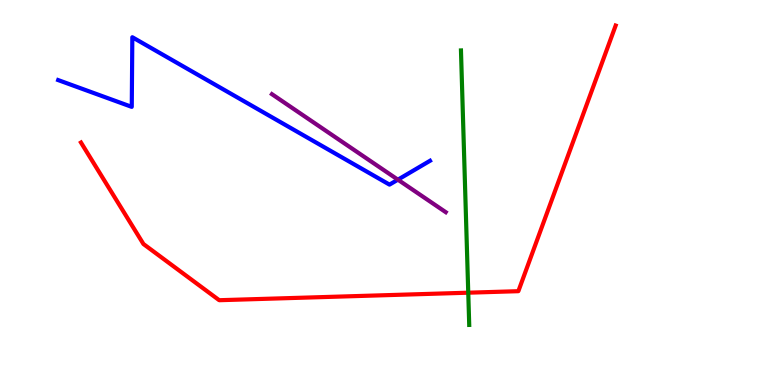[{'lines': ['blue', 'red'], 'intersections': []}, {'lines': ['green', 'red'], 'intersections': [{'x': 6.04, 'y': 2.4}]}, {'lines': ['purple', 'red'], 'intersections': []}, {'lines': ['blue', 'green'], 'intersections': []}, {'lines': ['blue', 'purple'], 'intersections': [{'x': 5.13, 'y': 5.33}]}, {'lines': ['green', 'purple'], 'intersections': []}]